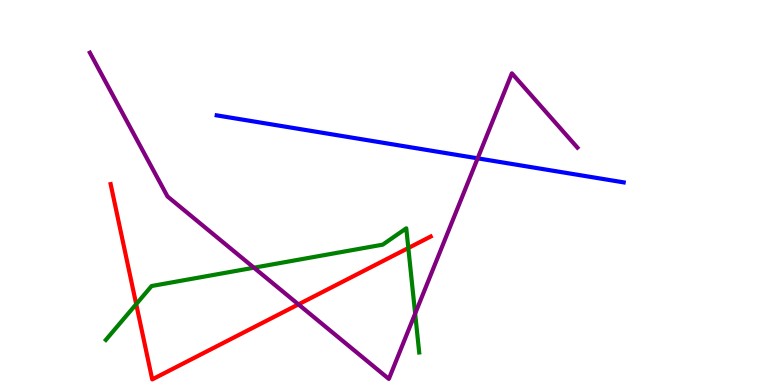[{'lines': ['blue', 'red'], 'intersections': []}, {'lines': ['green', 'red'], 'intersections': [{'x': 1.76, 'y': 2.1}, {'x': 5.27, 'y': 3.56}]}, {'lines': ['purple', 'red'], 'intersections': [{'x': 3.85, 'y': 2.09}]}, {'lines': ['blue', 'green'], 'intersections': []}, {'lines': ['blue', 'purple'], 'intersections': [{'x': 6.16, 'y': 5.89}]}, {'lines': ['green', 'purple'], 'intersections': [{'x': 3.28, 'y': 3.05}, {'x': 5.36, 'y': 1.85}]}]